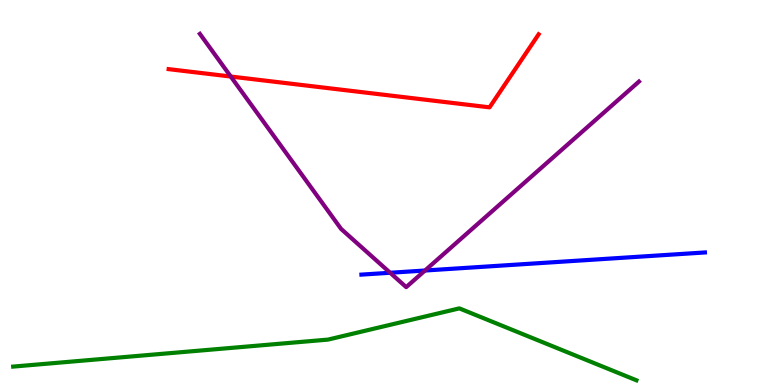[{'lines': ['blue', 'red'], 'intersections': []}, {'lines': ['green', 'red'], 'intersections': []}, {'lines': ['purple', 'red'], 'intersections': [{'x': 2.98, 'y': 8.01}]}, {'lines': ['blue', 'green'], 'intersections': []}, {'lines': ['blue', 'purple'], 'intersections': [{'x': 5.03, 'y': 2.92}, {'x': 5.48, 'y': 2.97}]}, {'lines': ['green', 'purple'], 'intersections': []}]